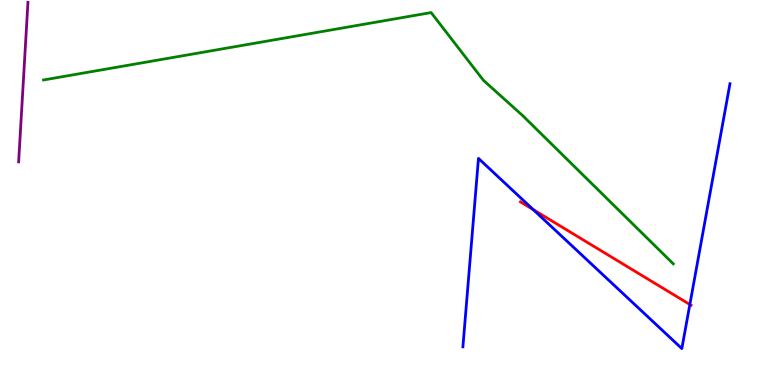[{'lines': ['blue', 'red'], 'intersections': [{'x': 6.88, 'y': 4.55}, {'x': 8.9, 'y': 2.09}]}, {'lines': ['green', 'red'], 'intersections': []}, {'lines': ['purple', 'red'], 'intersections': []}, {'lines': ['blue', 'green'], 'intersections': []}, {'lines': ['blue', 'purple'], 'intersections': []}, {'lines': ['green', 'purple'], 'intersections': []}]